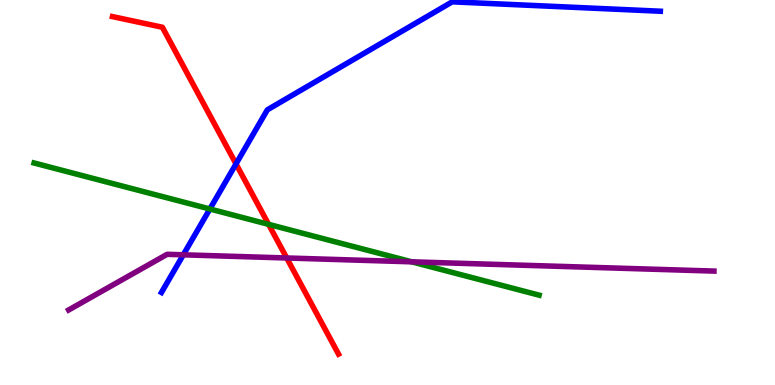[{'lines': ['blue', 'red'], 'intersections': [{'x': 3.05, 'y': 5.74}]}, {'lines': ['green', 'red'], 'intersections': [{'x': 3.47, 'y': 4.17}]}, {'lines': ['purple', 'red'], 'intersections': [{'x': 3.7, 'y': 3.3}]}, {'lines': ['blue', 'green'], 'intersections': [{'x': 2.71, 'y': 4.57}]}, {'lines': ['blue', 'purple'], 'intersections': [{'x': 2.37, 'y': 3.38}]}, {'lines': ['green', 'purple'], 'intersections': [{'x': 5.31, 'y': 3.2}]}]